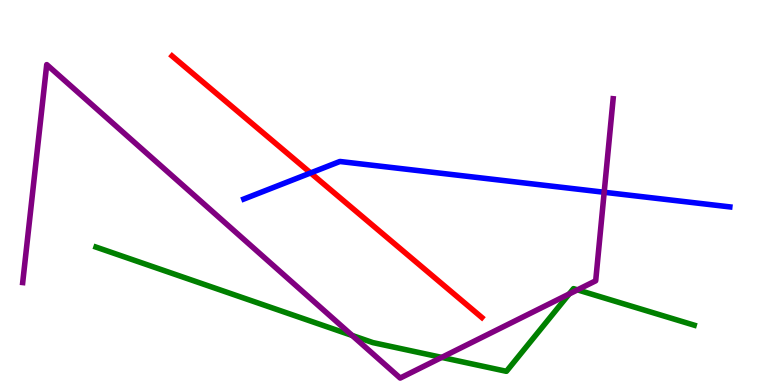[{'lines': ['blue', 'red'], 'intersections': [{'x': 4.01, 'y': 5.51}]}, {'lines': ['green', 'red'], 'intersections': []}, {'lines': ['purple', 'red'], 'intersections': []}, {'lines': ['blue', 'green'], 'intersections': []}, {'lines': ['blue', 'purple'], 'intersections': [{'x': 7.8, 'y': 5.01}]}, {'lines': ['green', 'purple'], 'intersections': [{'x': 4.54, 'y': 1.29}, {'x': 5.7, 'y': 0.717}, {'x': 7.34, 'y': 2.36}, {'x': 7.45, 'y': 2.47}]}]